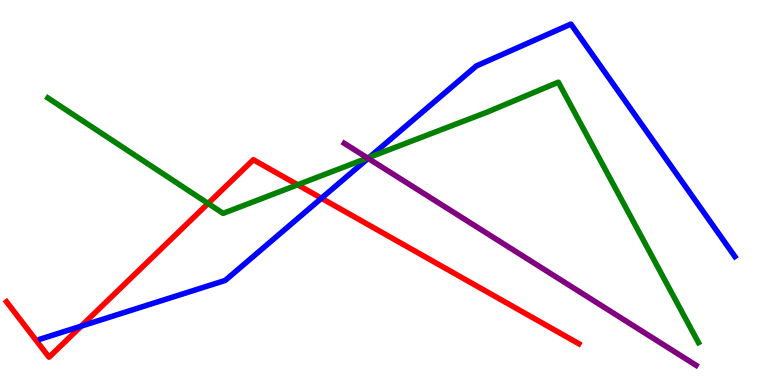[{'lines': ['blue', 'red'], 'intersections': [{'x': 1.05, 'y': 1.53}, {'x': 4.15, 'y': 4.85}]}, {'lines': ['green', 'red'], 'intersections': [{'x': 2.68, 'y': 4.71}, {'x': 3.84, 'y': 5.2}]}, {'lines': ['purple', 'red'], 'intersections': []}, {'lines': ['blue', 'green'], 'intersections': [{'x': 4.77, 'y': 5.92}]}, {'lines': ['blue', 'purple'], 'intersections': [{'x': 4.75, 'y': 5.89}]}, {'lines': ['green', 'purple'], 'intersections': [{'x': 4.74, 'y': 5.9}]}]